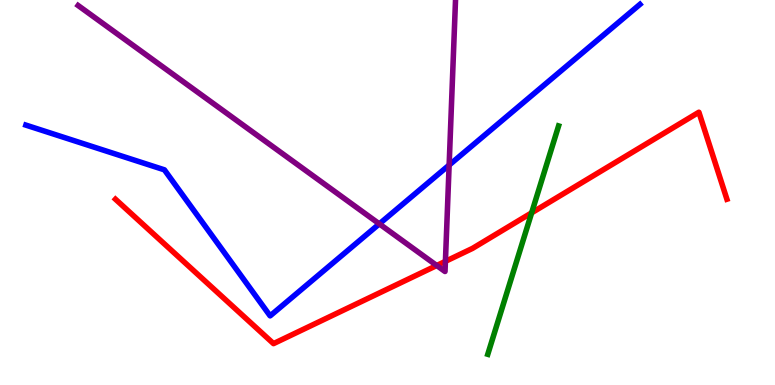[{'lines': ['blue', 'red'], 'intersections': []}, {'lines': ['green', 'red'], 'intersections': [{'x': 6.86, 'y': 4.47}]}, {'lines': ['purple', 'red'], 'intersections': [{'x': 5.64, 'y': 3.1}, {'x': 5.75, 'y': 3.21}]}, {'lines': ['blue', 'green'], 'intersections': []}, {'lines': ['blue', 'purple'], 'intersections': [{'x': 4.89, 'y': 4.18}, {'x': 5.8, 'y': 5.71}]}, {'lines': ['green', 'purple'], 'intersections': []}]